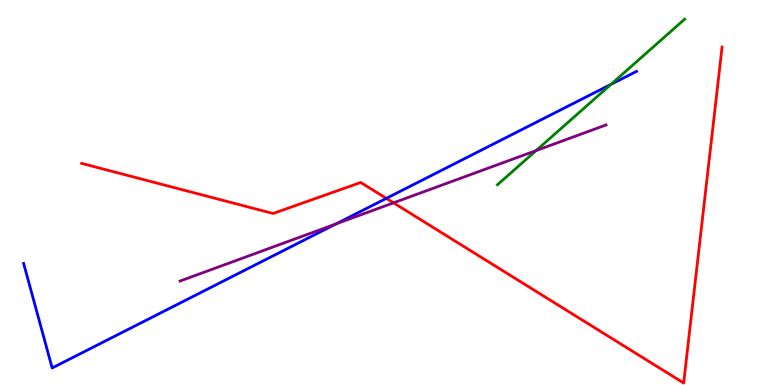[{'lines': ['blue', 'red'], 'intersections': [{'x': 4.98, 'y': 4.85}]}, {'lines': ['green', 'red'], 'intersections': []}, {'lines': ['purple', 'red'], 'intersections': [{'x': 5.08, 'y': 4.73}]}, {'lines': ['blue', 'green'], 'intersections': [{'x': 7.88, 'y': 7.81}]}, {'lines': ['blue', 'purple'], 'intersections': [{'x': 4.34, 'y': 4.18}]}, {'lines': ['green', 'purple'], 'intersections': [{'x': 6.92, 'y': 6.09}]}]